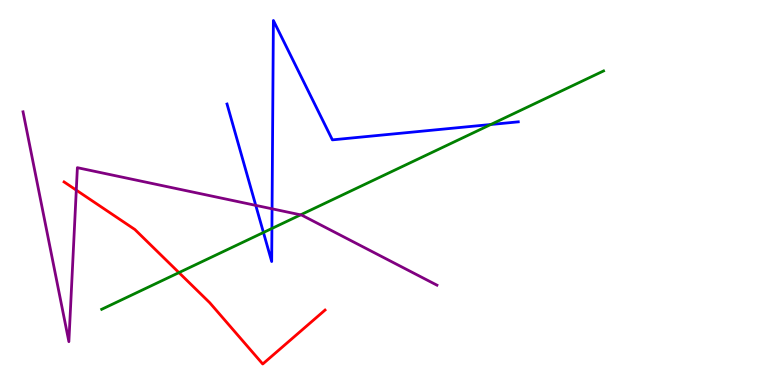[{'lines': ['blue', 'red'], 'intersections': []}, {'lines': ['green', 'red'], 'intersections': [{'x': 2.31, 'y': 2.92}]}, {'lines': ['purple', 'red'], 'intersections': [{'x': 0.984, 'y': 5.06}]}, {'lines': ['blue', 'green'], 'intersections': [{'x': 3.4, 'y': 3.96}, {'x': 3.51, 'y': 4.07}, {'x': 6.33, 'y': 6.77}]}, {'lines': ['blue', 'purple'], 'intersections': [{'x': 3.3, 'y': 4.67}, {'x': 3.51, 'y': 4.58}]}, {'lines': ['green', 'purple'], 'intersections': [{'x': 3.88, 'y': 4.42}]}]